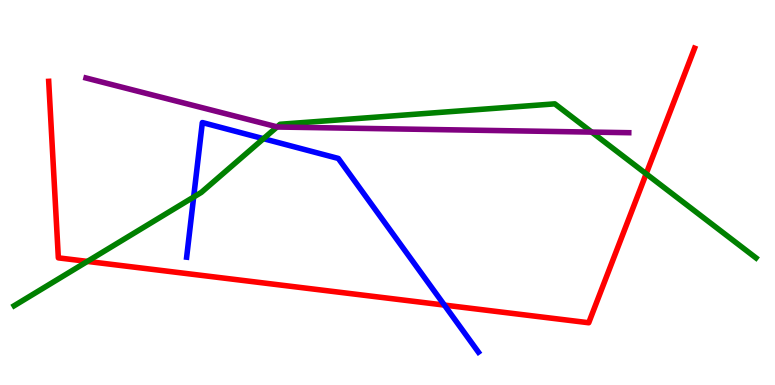[{'lines': ['blue', 'red'], 'intersections': [{'x': 5.73, 'y': 2.08}]}, {'lines': ['green', 'red'], 'intersections': [{'x': 1.13, 'y': 3.21}, {'x': 8.34, 'y': 5.49}]}, {'lines': ['purple', 'red'], 'intersections': []}, {'lines': ['blue', 'green'], 'intersections': [{'x': 2.5, 'y': 4.88}, {'x': 3.4, 'y': 6.4}]}, {'lines': ['blue', 'purple'], 'intersections': []}, {'lines': ['green', 'purple'], 'intersections': [{'x': 3.58, 'y': 6.7}, {'x': 7.63, 'y': 6.57}]}]